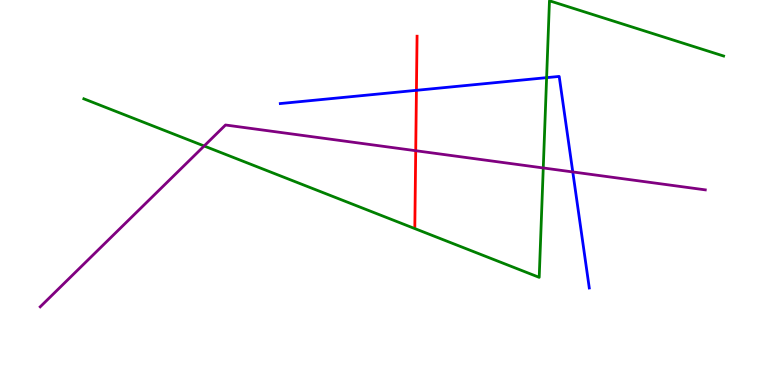[{'lines': ['blue', 'red'], 'intersections': [{'x': 5.37, 'y': 7.65}]}, {'lines': ['green', 'red'], 'intersections': []}, {'lines': ['purple', 'red'], 'intersections': [{'x': 5.36, 'y': 6.09}]}, {'lines': ['blue', 'green'], 'intersections': [{'x': 7.05, 'y': 7.98}]}, {'lines': ['blue', 'purple'], 'intersections': [{'x': 7.39, 'y': 5.53}]}, {'lines': ['green', 'purple'], 'intersections': [{'x': 2.63, 'y': 6.21}, {'x': 7.01, 'y': 5.64}]}]